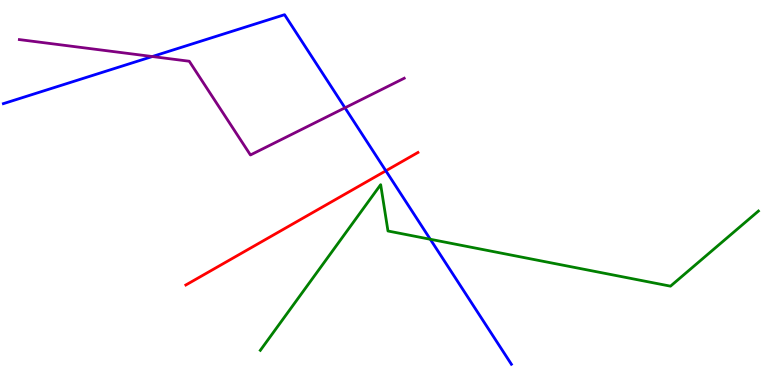[{'lines': ['blue', 'red'], 'intersections': [{'x': 4.98, 'y': 5.56}]}, {'lines': ['green', 'red'], 'intersections': []}, {'lines': ['purple', 'red'], 'intersections': []}, {'lines': ['blue', 'green'], 'intersections': [{'x': 5.55, 'y': 3.79}]}, {'lines': ['blue', 'purple'], 'intersections': [{'x': 1.97, 'y': 8.53}, {'x': 4.45, 'y': 7.2}]}, {'lines': ['green', 'purple'], 'intersections': []}]